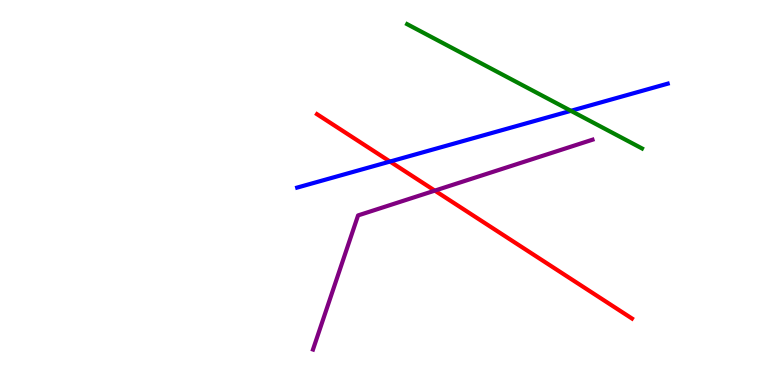[{'lines': ['blue', 'red'], 'intersections': [{'x': 5.03, 'y': 5.8}]}, {'lines': ['green', 'red'], 'intersections': []}, {'lines': ['purple', 'red'], 'intersections': [{'x': 5.61, 'y': 5.05}]}, {'lines': ['blue', 'green'], 'intersections': [{'x': 7.37, 'y': 7.12}]}, {'lines': ['blue', 'purple'], 'intersections': []}, {'lines': ['green', 'purple'], 'intersections': []}]